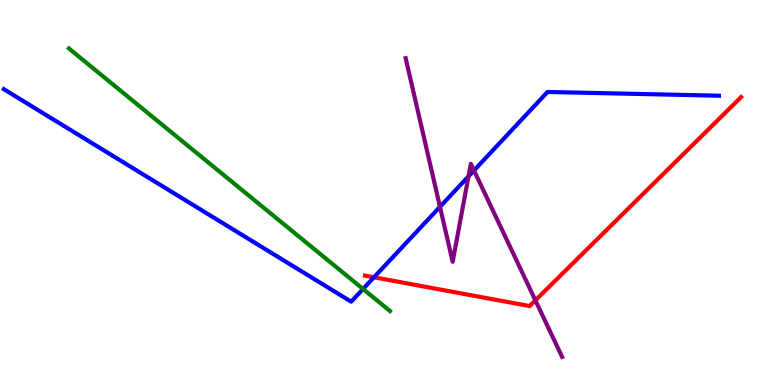[{'lines': ['blue', 'red'], 'intersections': [{'x': 4.83, 'y': 2.8}]}, {'lines': ['green', 'red'], 'intersections': []}, {'lines': ['purple', 'red'], 'intersections': [{'x': 6.91, 'y': 2.2}]}, {'lines': ['blue', 'green'], 'intersections': [{'x': 4.68, 'y': 2.49}]}, {'lines': ['blue', 'purple'], 'intersections': [{'x': 5.68, 'y': 4.63}, {'x': 6.05, 'y': 5.42}, {'x': 6.12, 'y': 5.57}]}, {'lines': ['green', 'purple'], 'intersections': []}]